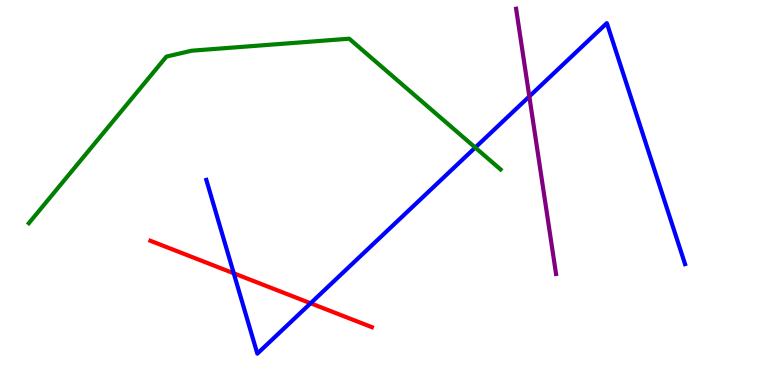[{'lines': ['blue', 'red'], 'intersections': [{'x': 3.02, 'y': 2.9}, {'x': 4.01, 'y': 2.12}]}, {'lines': ['green', 'red'], 'intersections': []}, {'lines': ['purple', 'red'], 'intersections': []}, {'lines': ['blue', 'green'], 'intersections': [{'x': 6.13, 'y': 6.17}]}, {'lines': ['blue', 'purple'], 'intersections': [{'x': 6.83, 'y': 7.5}]}, {'lines': ['green', 'purple'], 'intersections': []}]